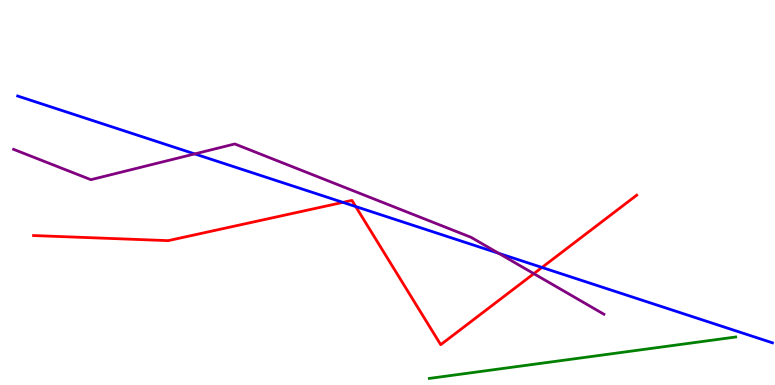[{'lines': ['blue', 'red'], 'intersections': [{'x': 4.42, 'y': 4.74}, {'x': 4.59, 'y': 4.64}, {'x': 6.99, 'y': 3.05}]}, {'lines': ['green', 'red'], 'intersections': []}, {'lines': ['purple', 'red'], 'intersections': [{'x': 6.89, 'y': 2.89}]}, {'lines': ['blue', 'green'], 'intersections': []}, {'lines': ['blue', 'purple'], 'intersections': [{'x': 2.51, 'y': 6.0}, {'x': 6.43, 'y': 3.42}]}, {'lines': ['green', 'purple'], 'intersections': []}]